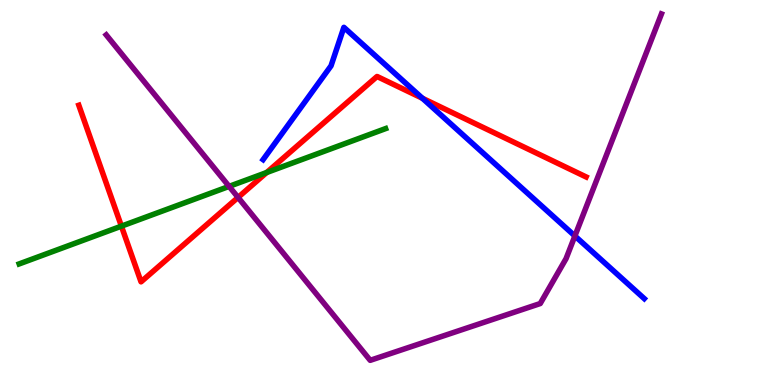[{'lines': ['blue', 'red'], 'intersections': [{'x': 5.45, 'y': 7.45}]}, {'lines': ['green', 'red'], 'intersections': [{'x': 1.57, 'y': 4.13}, {'x': 3.44, 'y': 5.52}]}, {'lines': ['purple', 'red'], 'intersections': [{'x': 3.07, 'y': 4.87}]}, {'lines': ['blue', 'green'], 'intersections': []}, {'lines': ['blue', 'purple'], 'intersections': [{'x': 7.42, 'y': 3.87}]}, {'lines': ['green', 'purple'], 'intersections': [{'x': 2.96, 'y': 5.16}]}]